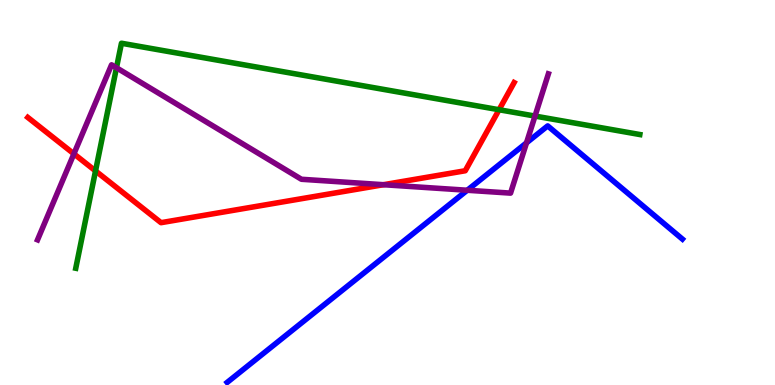[{'lines': ['blue', 'red'], 'intersections': []}, {'lines': ['green', 'red'], 'intersections': [{'x': 1.23, 'y': 5.56}, {'x': 6.44, 'y': 7.15}]}, {'lines': ['purple', 'red'], 'intersections': [{'x': 0.954, 'y': 6.0}, {'x': 4.95, 'y': 5.2}]}, {'lines': ['blue', 'green'], 'intersections': []}, {'lines': ['blue', 'purple'], 'intersections': [{'x': 6.03, 'y': 5.06}, {'x': 6.79, 'y': 6.29}]}, {'lines': ['green', 'purple'], 'intersections': [{'x': 1.5, 'y': 8.24}, {'x': 6.9, 'y': 6.99}]}]